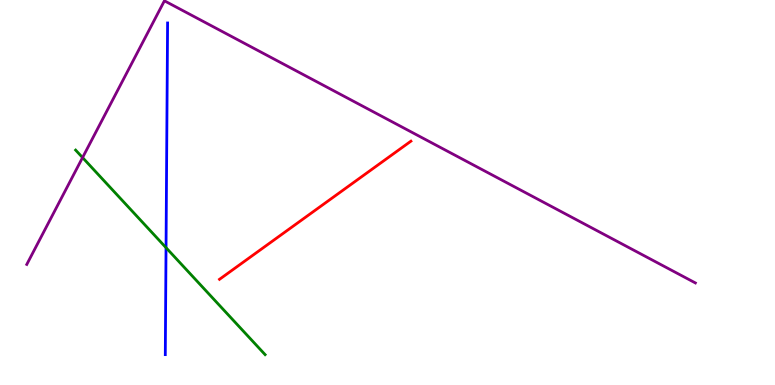[{'lines': ['blue', 'red'], 'intersections': []}, {'lines': ['green', 'red'], 'intersections': []}, {'lines': ['purple', 'red'], 'intersections': []}, {'lines': ['blue', 'green'], 'intersections': [{'x': 2.14, 'y': 3.57}]}, {'lines': ['blue', 'purple'], 'intersections': []}, {'lines': ['green', 'purple'], 'intersections': [{'x': 1.07, 'y': 5.91}]}]